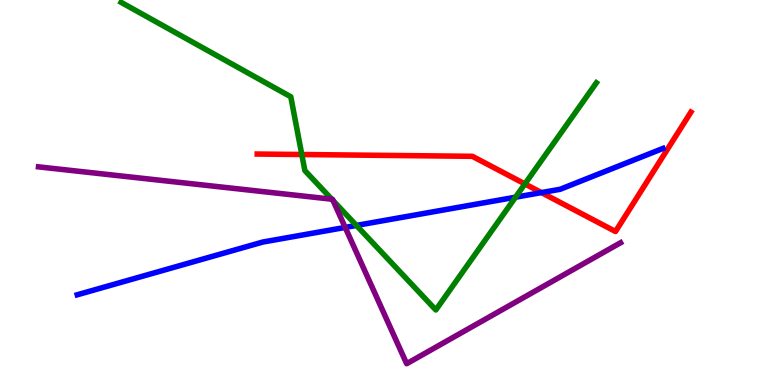[{'lines': ['blue', 'red'], 'intersections': [{'x': 6.99, 'y': 5.0}]}, {'lines': ['green', 'red'], 'intersections': [{'x': 3.89, 'y': 5.99}, {'x': 6.77, 'y': 5.22}]}, {'lines': ['purple', 'red'], 'intersections': []}, {'lines': ['blue', 'green'], 'intersections': [{'x': 4.6, 'y': 4.14}, {'x': 6.65, 'y': 4.88}]}, {'lines': ['blue', 'purple'], 'intersections': [{'x': 4.45, 'y': 4.09}]}, {'lines': ['green', 'purple'], 'intersections': [{'x': 4.28, 'y': 4.83}, {'x': 4.3, 'y': 4.79}]}]